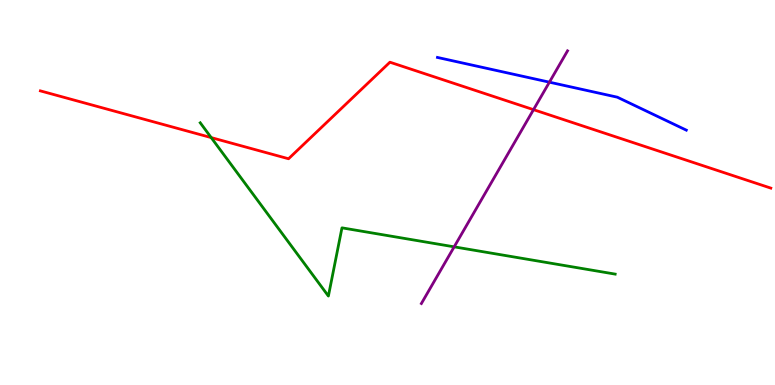[{'lines': ['blue', 'red'], 'intersections': []}, {'lines': ['green', 'red'], 'intersections': [{'x': 2.73, 'y': 6.43}]}, {'lines': ['purple', 'red'], 'intersections': [{'x': 6.88, 'y': 7.15}]}, {'lines': ['blue', 'green'], 'intersections': []}, {'lines': ['blue', 'purple'], 'intersections': [{'x': 7.09, 'y': 7.87}]}, {'lines': ['green', 'purple'], 'intersections': [{'x': 5.86, 'y': 3.59}]}]